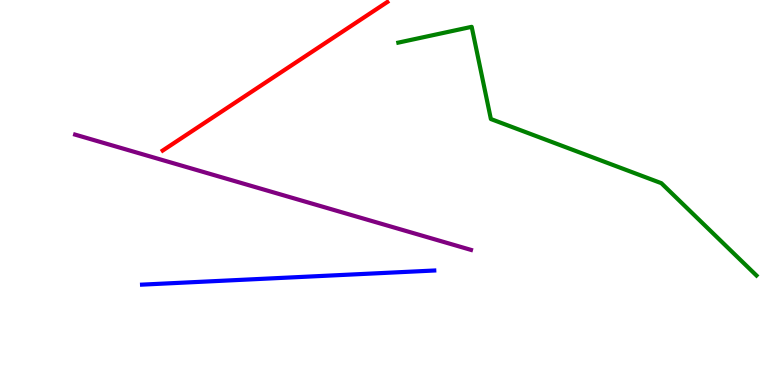[{'lines': ['blue', 'red'], 'intersections': []}, {'lines': ['green', 'red'], 'intersections': []}, {'lines': ['purple', 'red'], 'intersections': []}, {'lines': ['blue', 'green'], 'intersections': []}, {'lines': ['blue', 'purple'], 'intersections': []}, {'lines': ['green', 'purple'], 'intersections': []}]